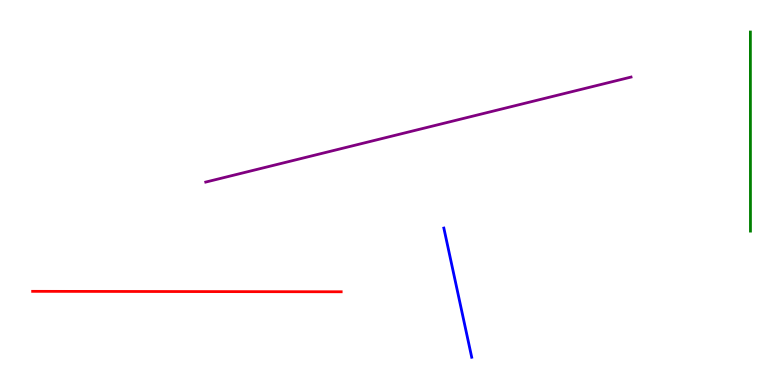[{'lines': ['blue', 'red'], 'intersections': []}, {'lines': ['green', 'red'], 'intersections': []}, {'lines': ['purple', 'red'], 'intersections': []}, {'lines': ['blue', 'green'], 'intersections': []}, {'lines': ['blue', 'purple'], 'intersections': []}, {'lines': ['green', 'purple'], 'intersections': []}]